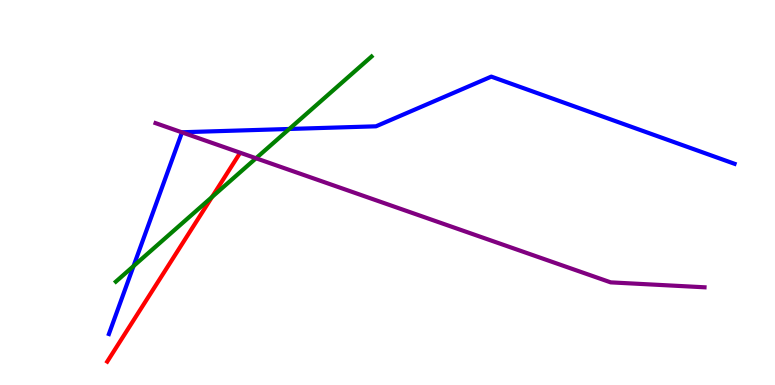[{'lines': ['blue', 'red'], 'intersections': []}, {'lines': ['green', 'red'], 'intersections': [{'x': 2.74, 'y': 4.88}]}, {'lines': ['purple', 'red'], 'intersections': []}, {'lines': ['blue', 'green'], 'intersections': [{'x': 1.72, 'y': 3.09}, {'x': 3.73, 'y': 6.65}]}, {'lines': ['blue', 'purple'], 'intersections': [{'x': 2.35, 'y': 6.56}]}, {'lines': ['green', 'purple'], 'intersections': [{'x': 3.3, 'y': 5.89}]}]